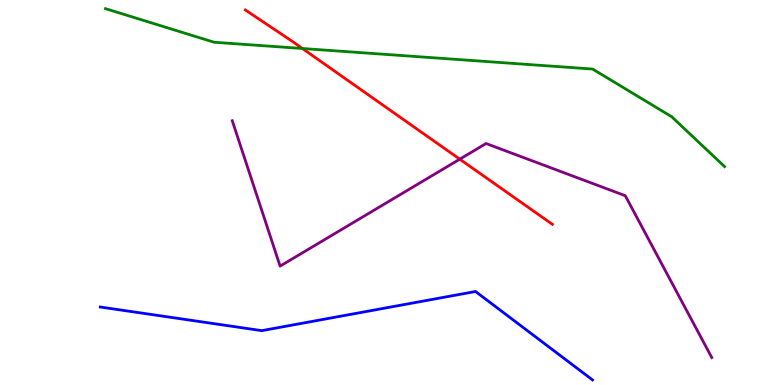[{'lines': ['blue', 'red'], 'intersections': []}, {'lines': ['green', 'red'], 'intersections': [{'x': 3.9, 'y': 8.74}]}, {'lines': ['purple', 'red'], 'intersections': [{'x': 5.93, 'y': 5.87}]}, {'lines': ['blue', 'green'], 'intersections': []}, {'lines': ['blue', 'purple'], 'intersections': []}, {'lines': ['green', 'purple'], 'intersections': []}]